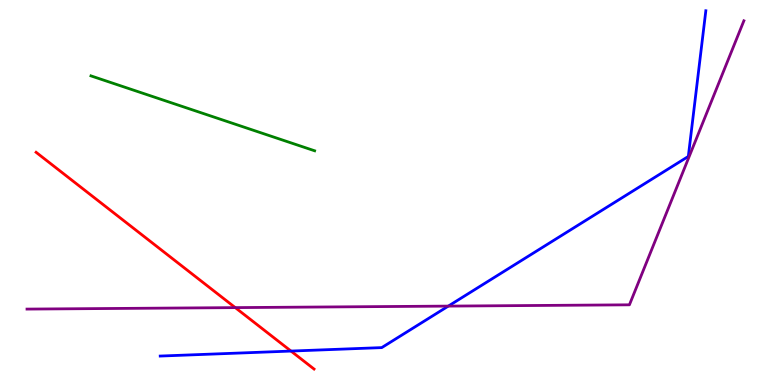[{'lines': ['blue', 'red'], 'intersections': [{'x': 3.75, 'y': 0.881}]}, {'lines': ['green', 'red'], 'intersections': []}, {'lines': ['purple', 'red'], 'intersections': [{'x': 3.04, 'y': 2.01}]}, {'lines': ['blue', 'green'], 'intersections': []}, {'lines': ['blue', 'purple'], 'intersections': [{'x': 5.78, 'y': 2.05}]}, {'lines': ['green', 'purple'], 'intersections': []}]